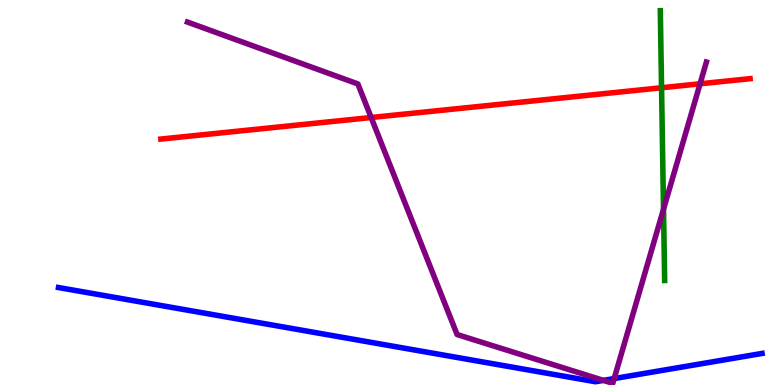[{'lines': ['blue', 'red'], 'intersections': []}, {'lines': ['green', 'red'], 'intersections': [{'x': 8.54, 'y': 7.72}]}, {'lines': ['purple', 'red'], 'intersections': [{'x': 4.79, 'y': 6.95}, {'x': 9.03, 'y': 7.82}]}, {'lines': ['blue', 'green'], 'intersections': []}, {'lines': ['blue', 'purple'], 'intersections': [{'x': 7.79, 'y': 0.12}, {'x': 7.92, 'y': 0.167}]}, {'lines': ['green', 'purple'], 'intersections': [{'x': 8.56, 'y': 4.57}]}]